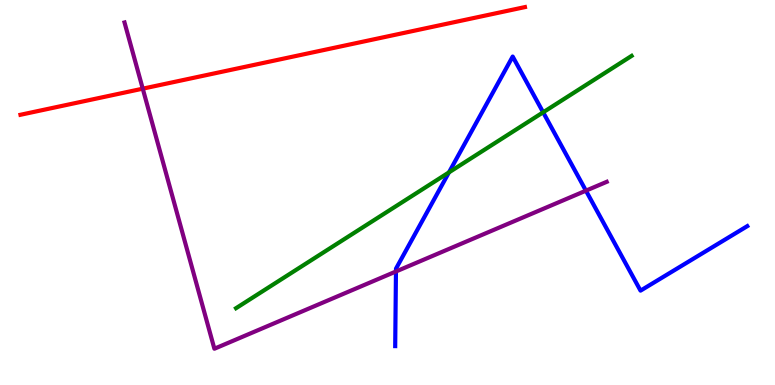[{'lines': ['blue', 'red'], 'intersections': []}, {'lines': ['green', 'red'], 'intersections': []}, {'lines': ['purple', 'red'], 'intersections': [{'x': 1.84, 'y': 7.7}]}, {'lines': ['blue', 'green'], 'intersections': [{'x': 5.79, 'y': 5.52}, {'x': 7.01, 'y': 7.08}]}, {'lines': ['blue', 'purple'], 'intersections': [{'x': 5.11, 'y': 2.95}, {'x': 7.56, 'y': 5.05}]}, {'lines': ['green', 'purple'], 'intersections': []}]